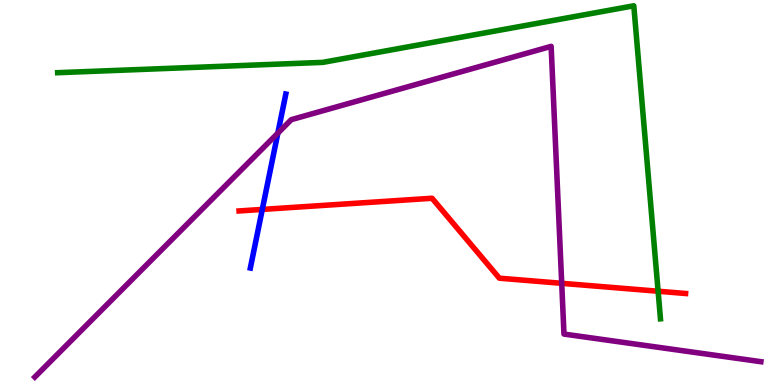[{'lines': ['blue', 'red'], 'intersections': [{'x': 3.38, 'y': 4.56}]}, {'lines': ['green', 'red'], 'intersections': [{'x': 8.49, 'y': 2.44}]}, {'lines': ['purple', 'red'], 'intersections': [{'x': 7.25, 'y': 2.64}]}, {'lines': ['blue', 'green'], 'intersections': []}, {'lines': ['blue', 'purple'], 'intersections': [{'x': 3.59, 'y': 6.54}]}, {'lines': ['green', 'purple'], 'intersections': []}]